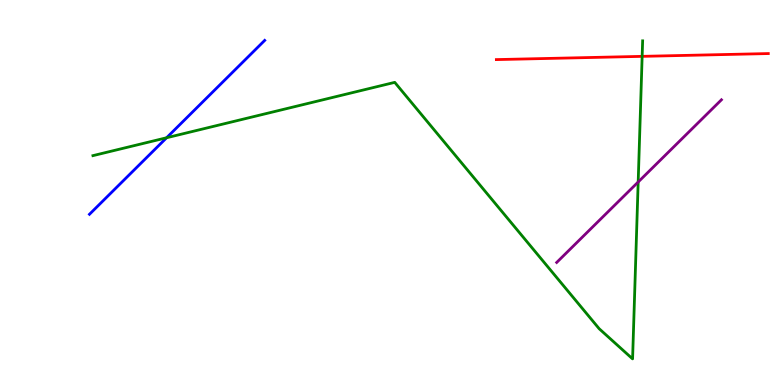[{'lines': ['blue', 'red'], 'intersections': []}, {'lines': ['green', 'red'], 'intersections': [{'x': 8.29, 'y': 8.54}]}, {'lines': ['purple', 'red'], 'intersections': []}, {'lines': ['blue', 'green'], 'intersections': [{'x': 2.15, 'y': 6.42}]}, {'lines': ['blue', 'purple'], 'intersections': []}, {'lines': ['green', 'purple'], 'intersections': [{'x': 8.23, 'y': 5.27}]}]